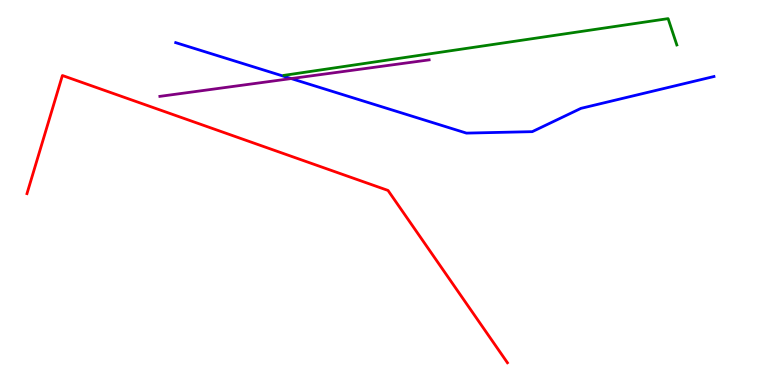[{'lines': ['blue', 'red'], 'intersections': []}, {'lines': ['green', 'red'], 'intersections': []}, {'lines': ['purple', 'red'], 'intersections': []}, {'lines': ['blue', 'green'], 'intersections': []}, {'lines': ['blue', 'purple'], 'intersections': [{'x': 3.76, 'y': 7.96}]}, {'lines': ['green', 'purple'], 'intersections': []}]